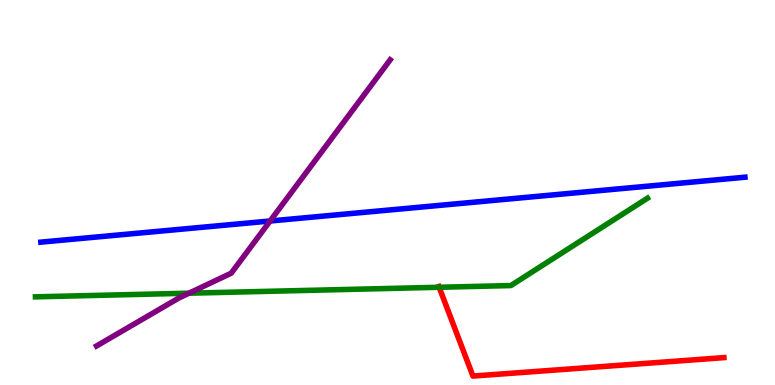[{'lines': ['blue', 'red'], 'intersections': []}, {'lines': ['green', 'red'], 'intersections': [{'x': 5.67, 'y': 2.54}]}, {'lines': ['purple', 'red'], 'intersections': []}, {'lines': ['blue', 'green'], 'intersections': []}, {'lines': ['blue', 'purple'], 'intersections': [{'x': 3.49, 'y': 4.26}]}, {'lines': ['green', 'purple'], 'intersections': [{'x': 2.44, 'y': 2.38}]}]